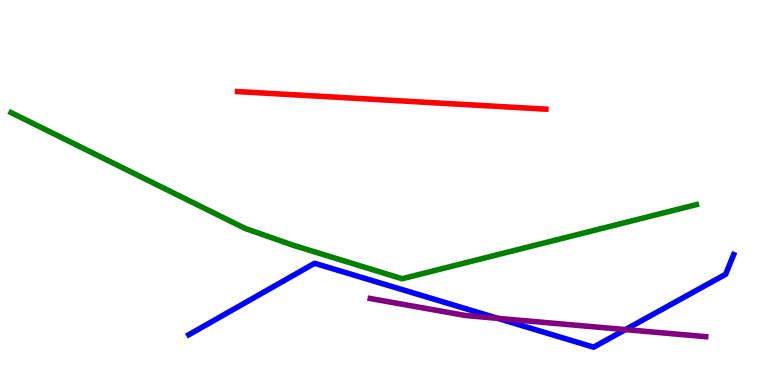[{'lines': ['blue', 'red'], 'intersections': []}, {'lines': ['green', 'red'], 'intersections': []}, {'lines': ['purple', 'red'], 'intersections': []}, {'lines': ['blue', 'green'], 'intersections': []}, {'lines': ['blue', 'purple'], 'intersections': [{'x': 6.42, 'y': 1.73}, {'x': 8.07, 'y': 1.44}]}, {'lines': ['green', 'purple'], 'intersections': []}]